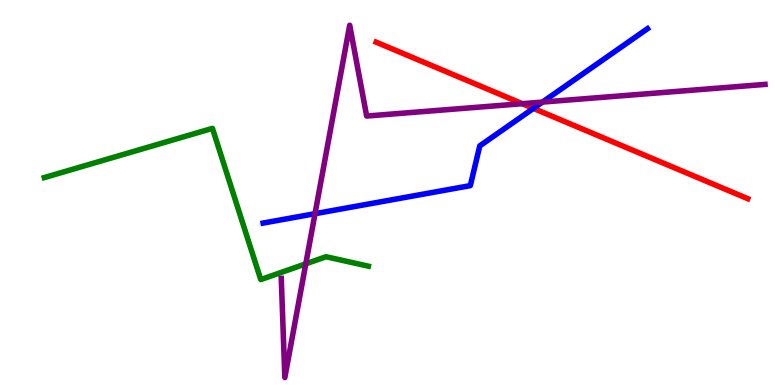[{'lines': ['blue', 'red'], 'intersections': [{'x': 6.88, 'y': 7.18}]}, {'lines': ['green', 'red'], 'intersections': []}, {'lines': ['purple', 'red'], 'intersections': [{'x': 6.74, 'y': 7.31}]}, {'lines': ['blue', 'green'], 'intersections': []}, {'lines': ['blue', 'purple'], 'intersections': [{'x': 4.06, 'y': 4.45}, {'x': 7.0, 'y': 7.35}]}, {'lines': ['green', 'purple'], 'intersections': [{'x': 3.95, 'y': 3.15}]}]